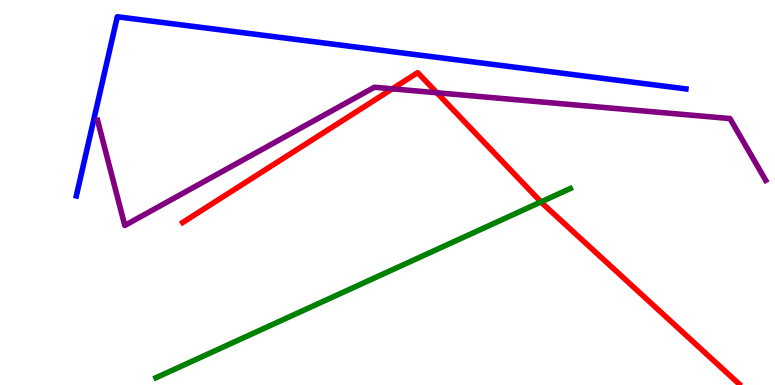[{'lines': ['blue', 'red'], 'intersections': []}, {'lines': ['green', 'red'], 'intersections': [{'x': 6.98, 'y': 4.76}]}, {'lines': ['purple', 'red'], 'intersections': [{'x': 5.06, 'y': 7.69}, {'x': 5.64, 'y': 7.59}]}, {'lines': ['blue', 'green'], 'intersections': []}, {'lines': ['blue', 'purple'], 'intersections': []}, {'lines': ['green', 'purple'], 'intersections': []}]